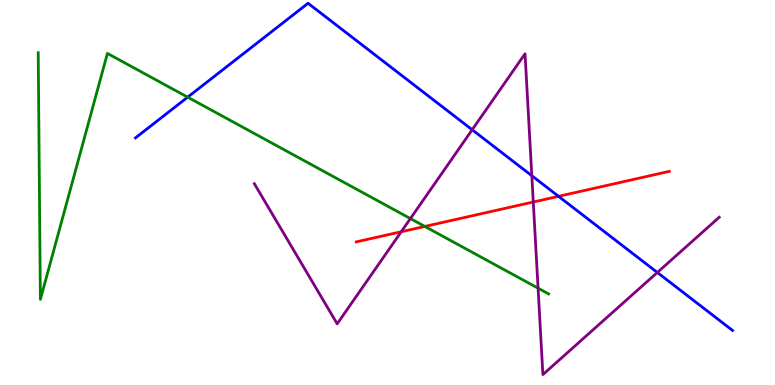[{'lines': ['blue', 'red'], 'intersections': [{'x': 7.21, 'y': 4.9}]}, {'lines': ['green', 'red'], 'intersections': [{'x': 5.48, 'y': 4.12}]}, {'lines': ['purple', 'red'], 'intersections': [{'x': 5.18, 'y': 3.98}, {'x': 6.88, 'y': 4.75}]}, {'lines': ['blue', 'green'], 'intersections': [{'x': 2.42, 'y': 7.48}]}, {'lines': ['blue', 'purple'], 'intersections': [{'x': 6.09, 'y': 6.63}, {'x': 6.86, 'y': 5.44}, {'x': 8.48, 'y': 2.92}]}, {'lines': ['green', 'purple'], 'intersections': [{'x': 5.3, 'y': 4.32}, {'x': 6.94, 'y': 2.51}]}]